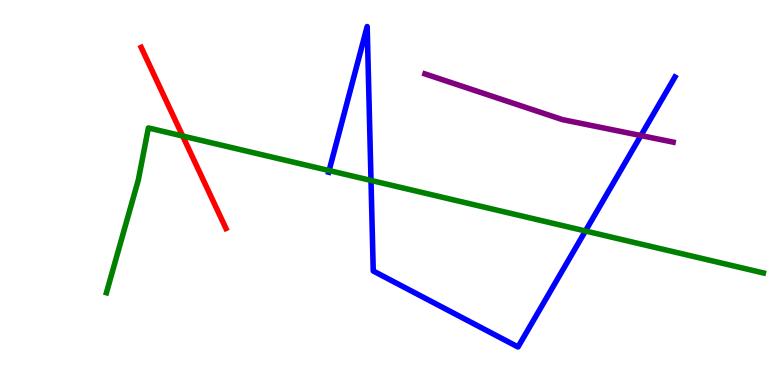[{'lines': ['blue', 'red'], 'intersections': []}, {'lines': ['green', 'red'], 'intersections': [{'x': 2.36, 'y': 6.47}]}, {'lines': ['purple', 'red'], 'intersections': []}, {'lines': ['blue', 'green'], 'intersections': [{'x': 4.25, 'y': 5.57}, {'x': 4.79, 'y': 5.31}, {'x': 7.55, 'y': 4.0}]}, {'lines': ['blue', 'purple'], 'intersections': [{'x': 8.27, 'y': 6.48}]}, {'lines': ['green', 'purple'], 'intersections': []}]